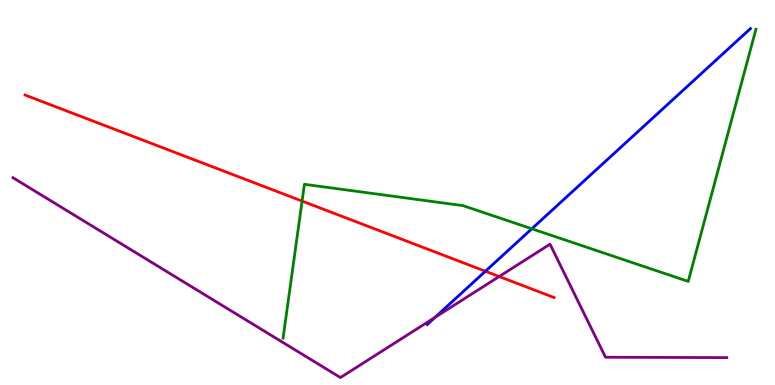[{'lines': ['blue', 'red'], 'intersections': [{'x': 6.26, 'y': 2.95}]}, {'lines': ['green', 'red'], 'intersections': [{'x': 3.9, 'y': 4.78}]}, {'lines': ['purple', 'red'], 'intersections': [{'x': 6.44, 'y': 2.82}]}, {'lines': ['blue', 'green'], 'intersections': [{'x': 6.86, 'y': 4.06}]}, {'lines': ['blue', 'purple'], 'intersections': [{'x': 5.61, 'y': 1.76}]}, {'lines': ['green', 'purple'], 'intersections': []}]